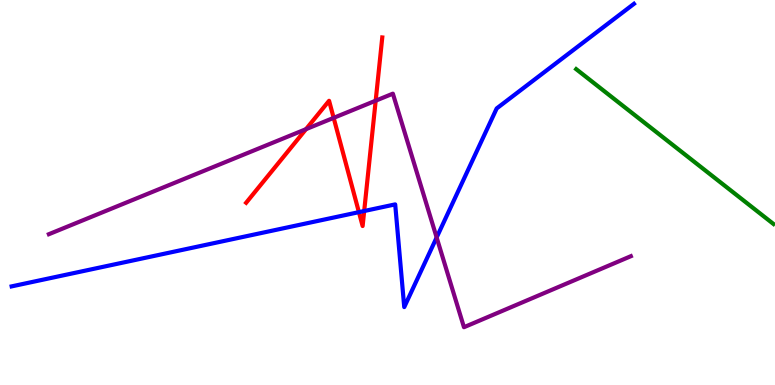[{'lines': ['blue', 'red'], 'intersections': [{'x': 4.63, 'y': 4.49}, {'x': 4.7, 'y': 4.52}]}, {'lines': ['green', 'red'], 'intersections': []}, {'lines': ['purple', 'red'], 'intersections': [{'x': 3.95, 'y': 6.65}, {'x': 4.31, 'y': 6.94}, {'x': 4.85, 'y': 7.38}]}, {'lines': ['blue', 'green'], 'intersections': []}, {'lines': ['blue', 'purple'], 'intersections': [{'x': 5.63, 'y': 3.83}]}, {'lines': ['green', 'purple'], 'intersections': []}]